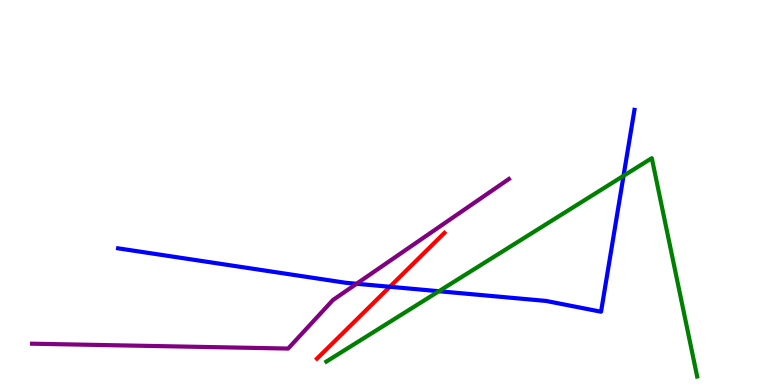[{'lines': ['blue', 'red'], 'intersections': [{'x': 5.03, 'y': 2.55}]}, {'lines': ['green', 'red'], 'intersections': []}, {'lines': ['purple', 'red'], 'intersections': []}, {'lines': ['blue', 'green'], 'intersections': [{'x': 5.66, 'y': 2.44}, {'x': 8.05, 'y': 5.43}]}, {'lines': ['blue', 'purple'], 'intersections': [{'x': 4.6, 'y': 2.63}]}, {'lines': ['green', 'purple'], 'intersections': []}]